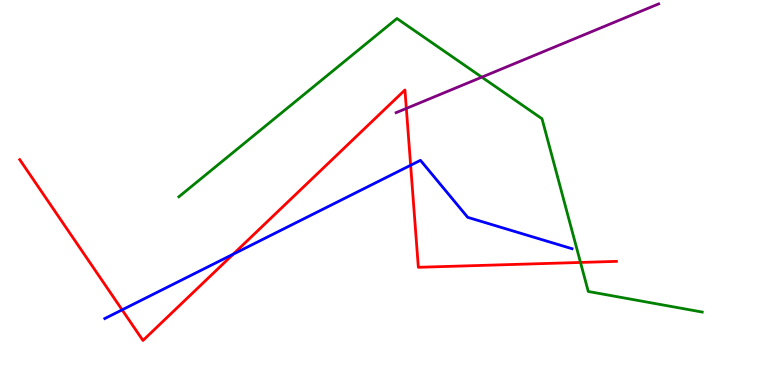[{'lines': ['blue', 'red'], 'intersections': [{'x': 1.58, 'y': 1.95}, {'x': 3.01, 'y': 3.4}, {'x': 5.3, 'y': 5.71}]}, {'lines': ['green', 'red'], 'intersections': [{'x': 7.49, 'y': 3.18}]}, {'lines': ['purple', 'red'], 'intersections': [{'x': 5.24, 'y': 7.18}]}, {'lines': ['blue', 'green'], 'intersections': []}, {'lines': ['blue', 'purple'], 'intersections': []}, {'lines': ['green', 'purple'], 'intersections': [{'x': 6.22, 'y': 8.0}]}]